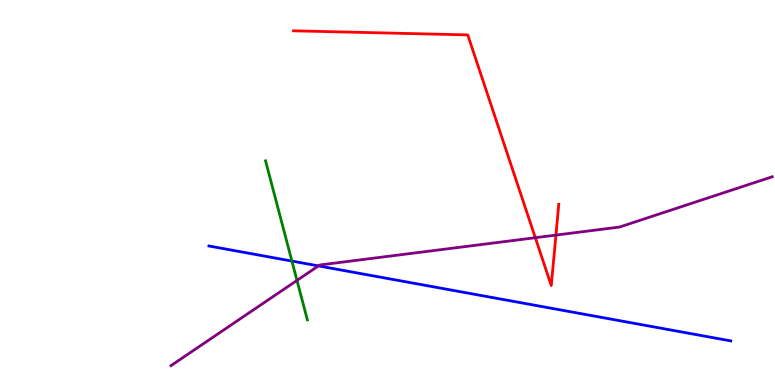[{'lines': ['blue', 'red'], 'intersections': []}, {'lines': ['green', 'red'], 'intersections': []}, {'lines': ['purple', 'red'], 'intersections': [{'x': 6.91, 'y': 3.83}, {'x': 7.17, 'y': 3.89}]}, {'lines': ['blue', 'green'], 'intersections': [{'x': 3.77, 'y': 3.22}]}, {'lines': ['blue', 'purple'], 'intersections': [{'x': 4.11, 'y': 3.09}]}, {'lines': ['green', 'purple'], 'intersections': [{'x': 3.83, 'y': 2.72}]}]